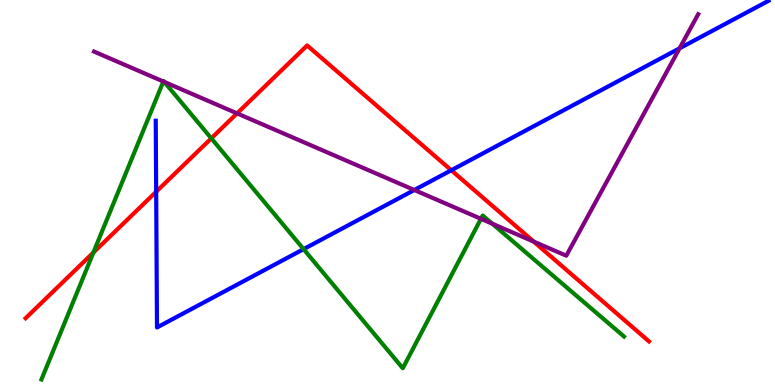[{'lines': ['blue', 'red'], 'intersections': [{'x': 2.02, 'y': 5.02}, {'x': 5.82, 'y': 5.58}]}, {'lines': ['green', 'red'], 'intersections': [{'x': 1.2, 'y': 3.44}, {'x': 2.73, 'y': 6.41}]}, {'lines': ['purple', 'red'], 'intersections': [{'x': 3.06, 'y': 7.06}, {'x': 6.89, 'y': 3.72}]}, {'lines': ['blue', 'green'], 'intersections': [{'x': 3.92, 'y': 3.53}]}, {'lines': ['blue', 'purple'], 'intersections': [{'x': 5.35, 'y': 5.06}, {'x': 8.77, 'y': 8.75}]}, {'lines': ['green', 'purple'], 'intersections': [{'x': 2.11, 'y': 7.88}, {'x': 2.12, 'y': 7.87}, {'x': 6.21, 'y': 4.32}, {'x': 6.35, 'y': 4.19}]}]